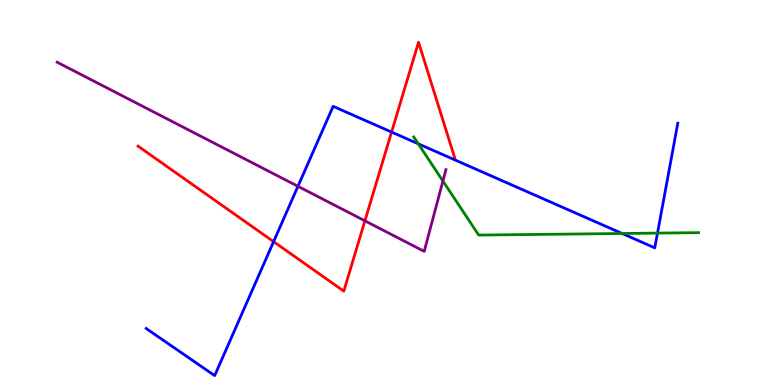[{'lines': ['blue', 'red'], 'intersections': [{'x': 3.53, 'y': 3.72}, {'x': 5.05, 'y': 6.57}]}, {'lines': ['green', 'red'], 'intersections': []}, {'lines': ['purple', 'red'], 'intersections': [{'x': 4.71, 'y': 4.26}]}, {'lines': ['blue', 'green'], 'intersections': [{'x': 5.4, 'y': 6.27}, {'x': 8.03, 'y': 3.94}, {'x': 8.48, 'y': 3.95}]}, {'lines': ['blue', 'purple'], 'intersections': [{'x': 3.84, 'y': 5.16}]}, {'lines': ['green', 'purple'], 'intersections': [{'x': 5.71, 'y': 5.3}]}]